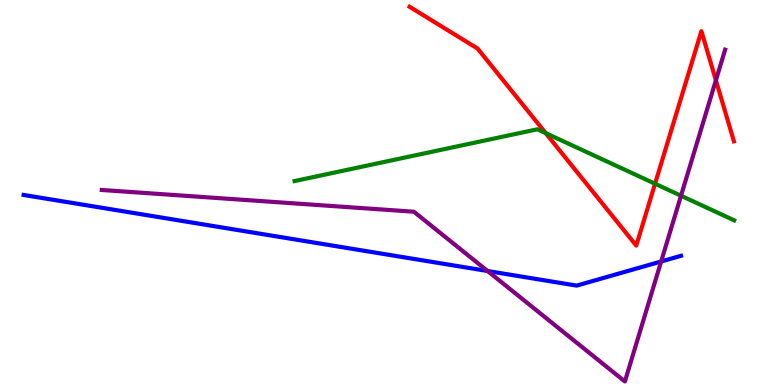[{'lines': ['blue', 'red'], 'intersections': []}, {'lines': ['green', 'red'], 'intersections': [{'x': 7.04, 'y': 6.54}, {'x': 8.45, 'y': 5.23}]}, {'lines': ['purple', 'red'], 'intersections': [{'x': 9.24, 'y': 7.92}]}, {'lines': ['blue', 'green'], 'intersections': []}, {'lines': ['blue', 'purple'], 'intersections': [{'x': 6.29, 'y': 2.96}, {'x': 8.53, 'y': 3.21}]}, {'lines': ['green', 'purple'], 'intersections': [{'x': 8.79, 'y': 4.92}]}]